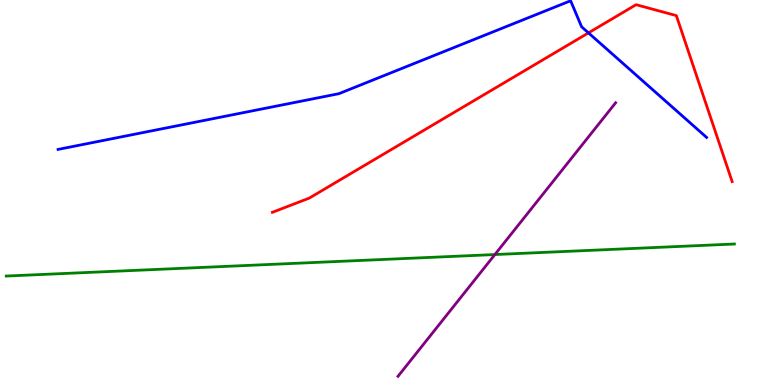[{'lines': ['blue', 'red'], 'intersections': [{'x': 7.59, 'y': 9.15}]}, {'lines': ['green', 'red'], 'intersections': []}, {'lines': ['purple', 'red'], 'intersections': []}, {'lines': ['blue', 'green'], 'intersections': []}, {'lines': ['blue', 'purple'], 'intersections': []}, {'lines': ['green', 'purple'], 'intersections': [{'x': 6.39, 'y': 3.39}]}]